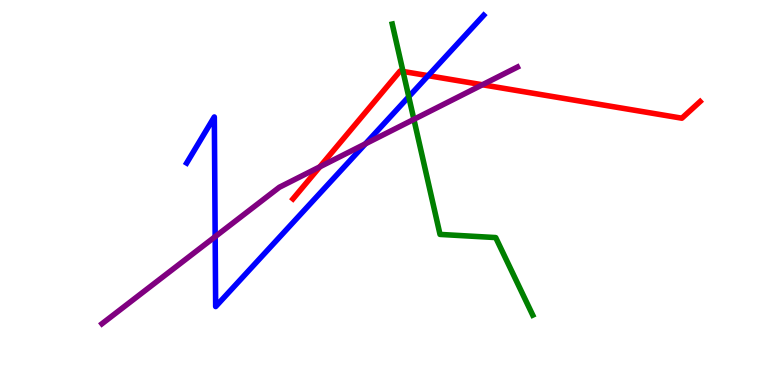[{'lines': ['blue', 'red'], 'intersections': [{'x': 5.52, 'y': 8.03}]}, {'lines': ['green', 'red'], 'intersections': [{'x': 5.2, 'y': 8.14}]}, {'lines': ['purple', 'red'], 'intersections': [{'x': 4.13, 'y': 5.67}, {'x': 6.22, 'y': 7.8}]}, {'lines': ['blue', 'green'], 'intersections': [{'x': 5.27, 'y': 7.49}]}, {'lines': ['blue', 'purple'], 'intersections': [{'x': 2.78, 'y': 3.85}, {'x': 4.72, 'y': 6.26}]}, {'lines': ['green', 'purple'], 'intersections': [{'x': 5.34, 'y': 6.9}]}]